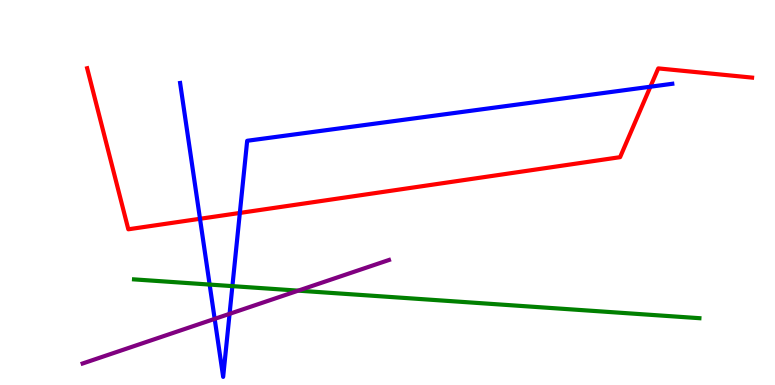[{'lines': ['blue', 'red'], 'intersections': [{'x': 2.58, 'y': 4.32}, {'x': 3.09, 'y': 4.47}, {'x': 8.39, 'y': 7.75}]}, {'lines': ['green', 'red'], 'intersections': []}, {'lines': ['purple', 'red'], 'intersections': []}, {'lines': ['blue', 'green'], 'intersections': [{'x': 2.71, 'y': 2.61}, {'x': 3.0, 'y': 2.57}]}, {'lines': ['blue', 'purple'], 'intersections': [{'x': 2.77, 'y': 1.72}, {'x': 2.96, 'y': 1.85}]}, {'lines': ['green', 'purple'], 'intersections': [{'x': 3.85, 'y': 2.45}]}]